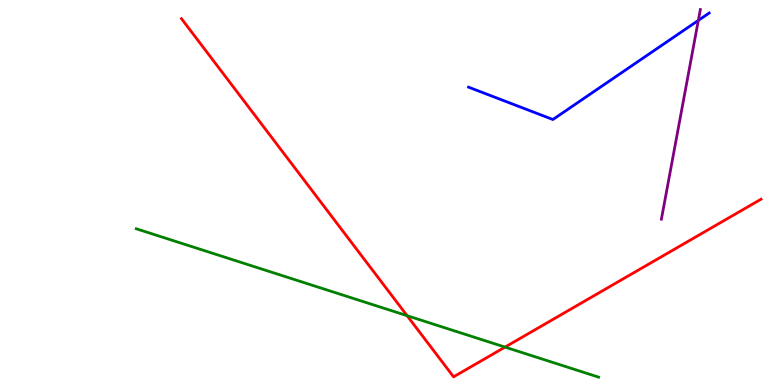[{'lines': ['blue', 'red'], 'intersections': []}, {'lines': ['green', 'red'], 'intersections': [{'x': 5.25, 'y': 1.8}, {'x': 6.52, 'y': 0.984}]}, {'lines': ['purple', 'red'], 'intersections': []}, {'lines': ['blue', 'green'], 'intersections': []}, {'lines': ['blue', 'purple'], 'intersections': [{'x': 9.01, 'y': 9.47}]}, {'lines': ['green', 'purple'], 'intersections': []}]